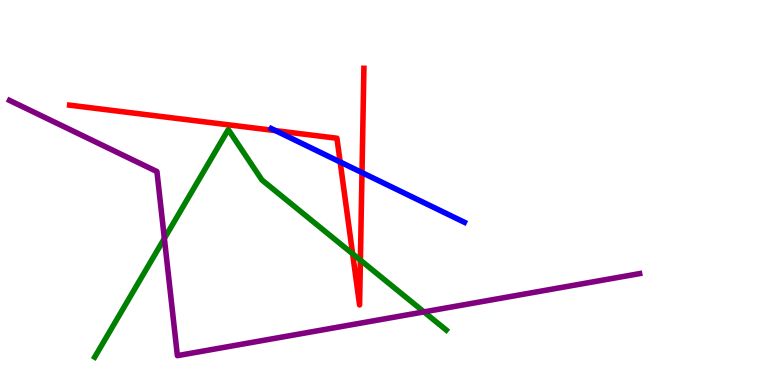[{'lines': ['blue', 'red'], 'intersections': [{'x': 3.56, 'y': 6.61}, {'x': 4.39, 'y': 5.79}, {'x': 4.67, 'y': 5.52}]}, {'lines': ['green', 'red'], 'intersections': [{'x': 4.55, 'y': 3.41}, {'x': 4.65, 'y': 3.24}]}, {'lines': ['purple', 'red'], 'intersections': []}, {'lines': ['blue', 'green'], 'intersections': []}, {'lines': ['blue', 'purple'], 'intersections': []}, {'lines': ['green', 'purple'], 'intersections': [{'x': 2.12, 'y': 3.81}, {'x': 5.47, 'y': 1.9}]}]